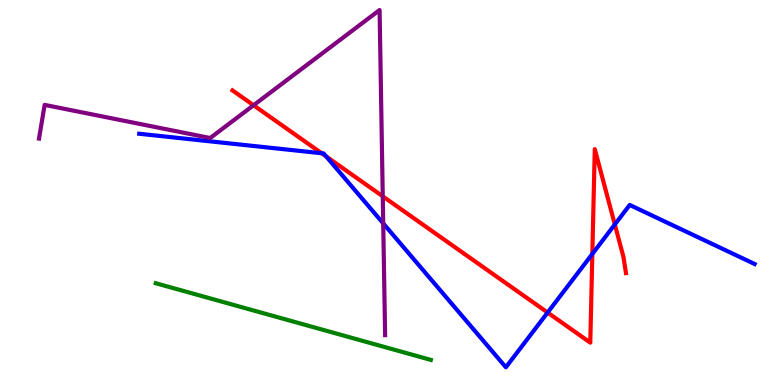[{'lines': ['blue', 'red'], 'intersections': [{'x': 4.15, 'y': 6.02}, {'x': 4.21, 'y': 5.94}, {'x': 7.07, 'y': 1.88}, {'x': 7.64, 'y': 3.4}, {'x': 7.93, 'y': 4.17}]}, {'lines': ['green', 'red'], 'intersections': []}, {'lines': ['purple', 'red'], 'intersections': [{'x': 3.27, 'y': 7.27}, {'x': 4.94, 'y': 4.9}]}, {'lines': ['blue', 'green'], 'intersections': []}, {'lines': ['blue', 'purple'], 'intersections': [{'x': 4.94, 'y': 4.2}]}, {'lines': ['green', 'purple'], 'intersections': []}]